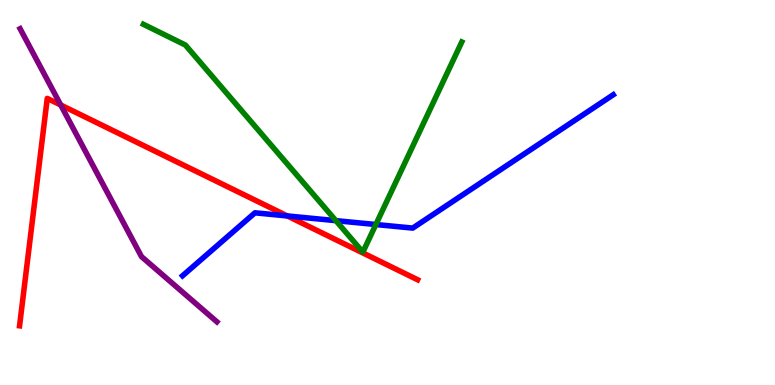[{'lines': ['blue', 'red'], 'intersections': [{'x': 3.71, 'y': 4.39}]}, {'lines': ['green', 'red'], 'intersections': []}, {'lines': ['purple', 'red'], 'intersections': [{'x': 0.784, 'y': 7.27}]}, {'lines': ['blue', 'green'], 'intersections': [{'x': 4.33, 'y': 4.27}, {'x': 4.85, 'y': 4.17}]}, {'lines': ['blue', 'purple'], 'intersections': []}, {'lines': ['green', 'purple'], 'intersections': []}]